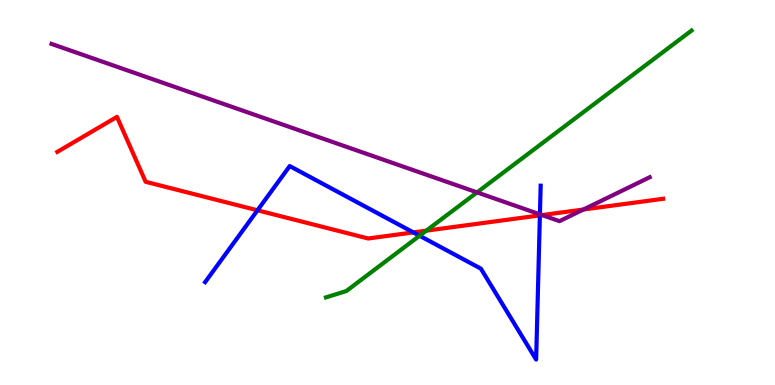[{'lines': ['blue', 'red'], 'intersections': [{'x': 3.32, 'y': 4.54}, {'x': 5.33, 'y': 3.96}, {'x': 6.97, 'y': 4.41}]}, {'lines': ['green', 'red'], 'intersections': [{'x': 5.5, 'y': 4.01}]}, {'lines': ['purple', 'red'], 'intersections': [{'x': 6.99, 'y': 4.41}, {'x': 7.53, 'y': 4.56}]}, {'lines': ['blue', 'green'], 'intersections': [{'x': 5.41, 'y': 3.88}]}, {'lines': ['blue', 'purple'], 'intersections': [{'x': 6.97, 'y': 4.43}]}, {'lines': ['green', 'purple'], 'intersections': [{'x': 6.16, 'y': 5.0}]}]